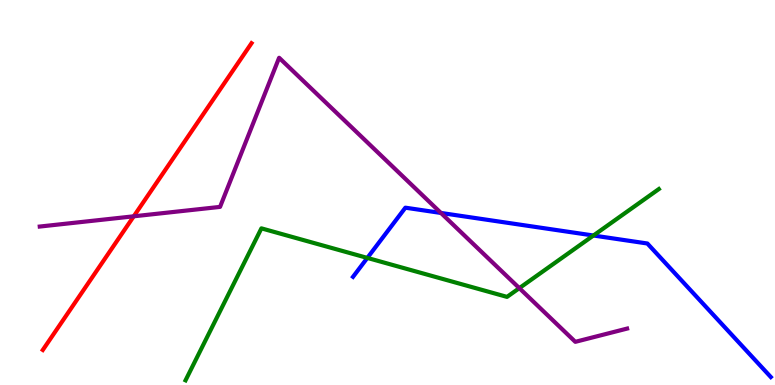[{'lines': ['blue', 'red'], 'intersections': []}, {'lines': ['green', 'red'], 'intersections': []}, {'lines': ['purple', 'red'], 'intersections': [{'x': 1.73, 'y': 4.38}]}, {'lines': ['blue', 'green'], 'intersections': [{'x': 4.74, 'y': 3.3}, {'x': 7.66, 'y': 3.88}]}, {'lines': ['blue', 'purple'], 'intersections': [{'x': 5.69, 'y': 4.47}]}, {'lines': ['green', 'purple'], 'intersections': [{'x': 6.7, 'y': 2.52}]}]